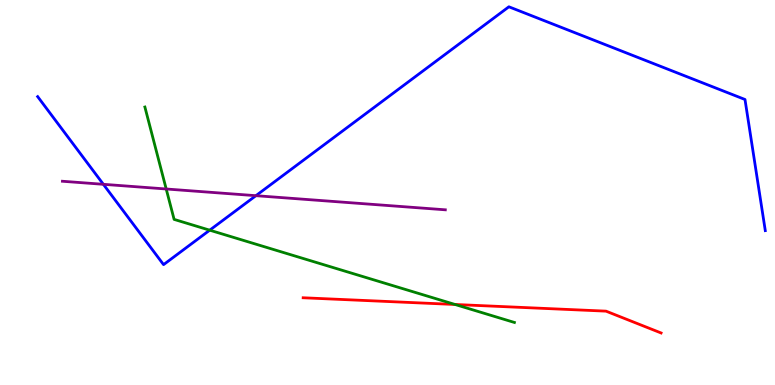[{'lines': ['blue', 'red'], 'intersections': []}, {'lines': ['green', 'red'], 'intersections': [{'x': 5.87, 'y': 2.09}]}, {'lines': ['purple', 'red'], 'intersections': []}, {'lines': ['blue', 'green'], 'intersections': [{'x': 2.71, 'y': 4.02}]}, {'lines': ['blue', 'purple'], 'intersections': [{'x': 1.33, 'y': 5.21}, {'x': 3.3, 'y': 4.92}]}, {'lines': ['green', 'purple'], 'intersections': [{'x': 2.14, 'y': 5.09}]}]